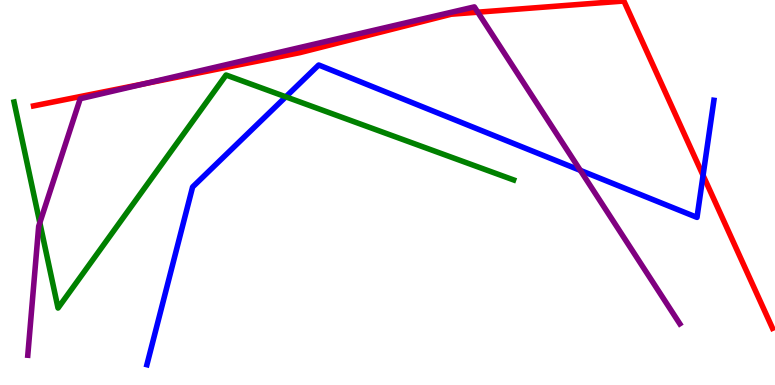[{'lines': ['blue', 'red'], 'intersections': [{'x': 9.07, 'y': 5.45}]}, {'lines': ['green', 'red'], 'intersections': []}, {'lines': ['purple', 'red'], 'intersections': [{'x': 1.87, 'y': 7.83}, {'x': 6.16, 'y': 9.68}]}, {'lines': ['blue', 'green'], 'intersections': [{'x': 3.69, 'y': 7.49}]}, {'lines': ['blue', 'purple'], 'intersections': [{'x': 7.49, 'y': 5.57}]}, {'lines': ['green', 'purple'], 'intersections': [{'x': 0.514, 'y': 4.21}]}]